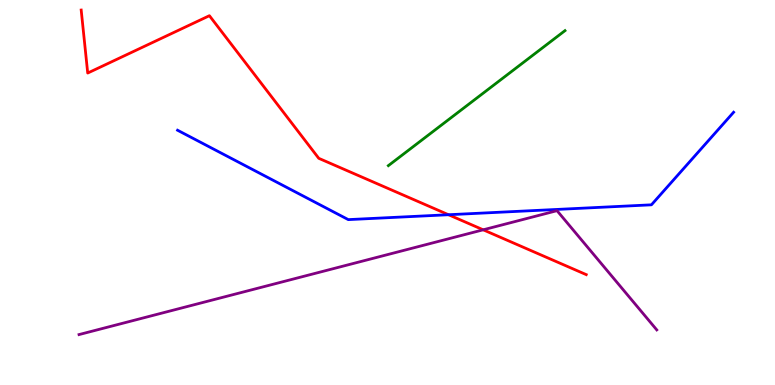[{'lines': ['blue', 'red'], 'intersections': [{'x': 5.79, 'y': 4.42}]}, {'lines': ['green', 'red'], 'intersections': []}, {'lines': ['purple', 'red'], 'intersections': [{'x': 6.23, 'y': 4.03}]}, {'lines': ['blue', 'green'], 'intersections': []}, {'lines': ['blue', 'purple'], 'intersections': []}, {'lines': ['green', 'purple'], 'intersections': []}]